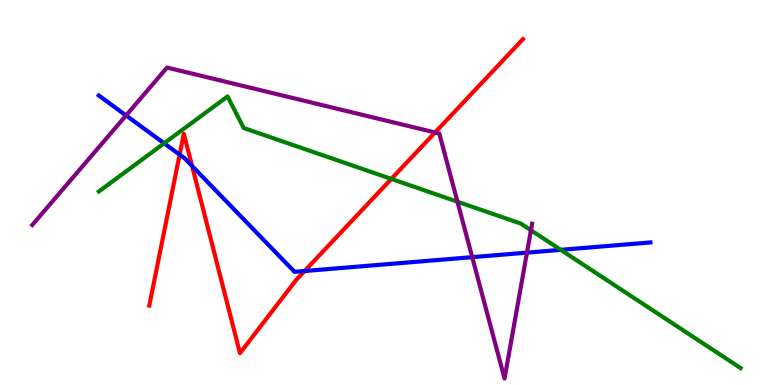[{'lines': ['blue', 'red'], 'intersections': [{'x': 2.32, 'y': 5.98}, {'x': 2.48, 'y': 5.69}, {'x': 3.93, 'y': 2.96}]}, {'lines': ['green', 'red'], 'intersections': [{'x': 5.05, 'y': 5.35}]}, {'lines': ['purple', 'red'], 'intersections': [{'x': 5.61, 'y': 6.56}]}, {'lines': ['blue', 'green'], 'intersections': [{'x': 2.12, 'y': 6.28}, {'x': 7.24, 'y': 3.51}]}, {'lines': ['blue', 'purple'], 'intersections': [{'x': 1.63, 'y': 7.0}, {'x': 6.09, 'y': 3.32}, {'x': 6.8, 'y': 3.44}]}, {'lines': ['green', 'purple'], 'intersections': [{'x': 5.9, 'y': 4.76}, {'x': 6.85, 'y': 4.02}]}]